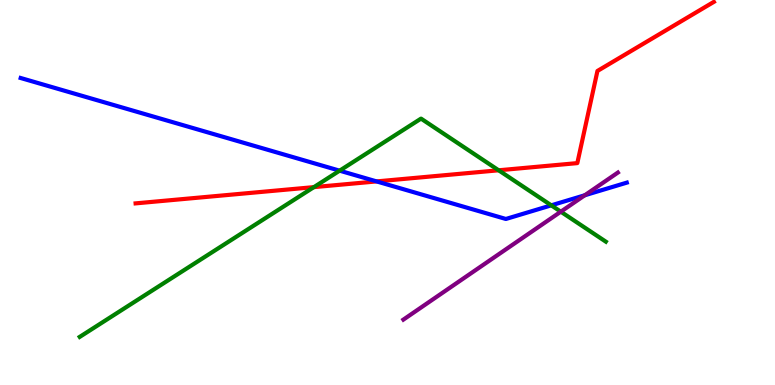[{'lines': ['blue', 'red'], 'intersections': [{'x': 4.86, 'y': 5.29}]}, {'lines': ['green', 'red'], 'intersections': [{'x': 4.05, 'y': 5.14}, {'x': 6.43, 'y': 5.58}]}, {'lines': ['purple', 'red'], 'intersections': []}, {'lines': ['blue', 'green'], 'intersections': [{'x': 4.38, 'y': 5.57}, {'x': 7.11, 'y': 4.67}]}, {'lines': ['blue', 'purple'], 'intersections': [{'x': 7.55, 'y': 4.93}]}, {'lines': ['green', 'purple'], 'intersections': [{'x': 7.24, 'y': 4.5}]}]